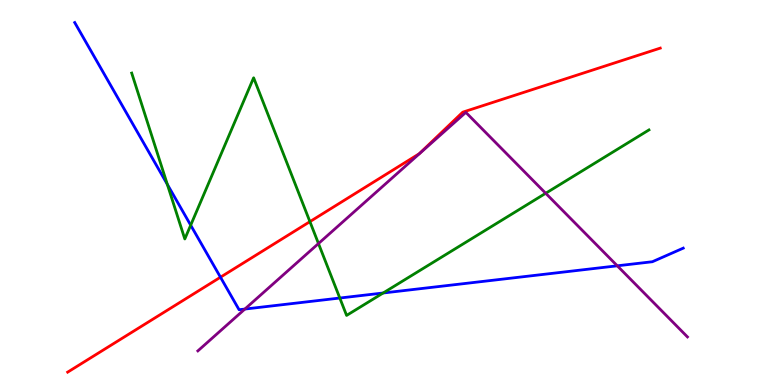[{'lines': ['blue', 'red'], 'intersections': [{'x': 2.84, 'y': 2.8}]}, {'lines': ['green', 'red'], 'intersections': [{'x': 4.0, 'y': 4.24}]}, {'lines': ['purple', 'red'], 'intersections': []}, {'lines': ['blue', 'green'], 'intersections': [{'x': 2.16, 'y': 5.21}, {'x': 2.46, 'y': 4.15}, {'x': 4.38, 'y': 2.26}, {'x': 4.94, 'y': 2.39}]}, {'lines': ['blue', 'purple'], 'intersections': [{'x': 3.16, 'y': 1.97}, {'x': 7.96, 'y': 3.1}]}, {'lines': ['green', 'purple'], 'intersections': [{'x': 4.11, 'y': 3.67}, {'x': 7.04, 'y': 4.98}]}]